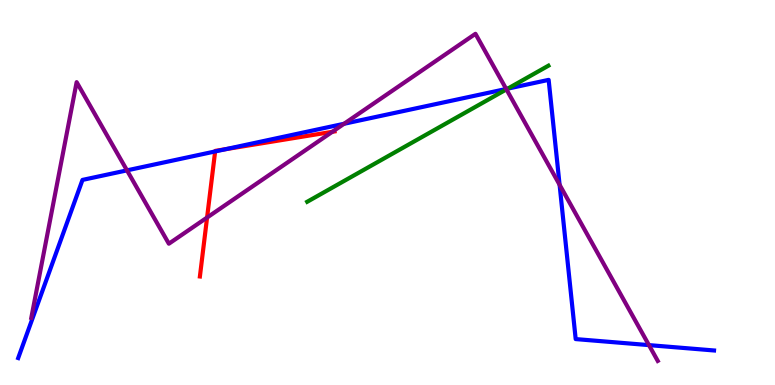[{'lines': ['blue', 'red'], 'intersections': [{'x': 2.78, 'y': 6.07}, {'x': 2.91, 'y': 6.13}]}, {'lines': ['green', 'red'], 'intersections': []}, {'lines': ['purple', 'red'], 'intersections': [{'x': 2.67, 'y': 4.35}, {'x': 4.29, 'y': 6.58}]}, {'lines': ['blue', 'green'], 'intersections': [{'x': 6.55, 'y': 7.7}]}, {'lines': ['blue', 'purple'], 'intersections': [{'x': 1.64, 'y': 5.58}, {'x': 4.44, 'y': 6.78}, {'x': 6.53, 'y': 7.69}, {'x': 7.22, 'y': 5.2}, {'x': 8.37, 'y': 1.04}]}, {'lines': ['green', 'purple'], 'intersections': [{'x': 6.53, 'y': 7.68}]}]